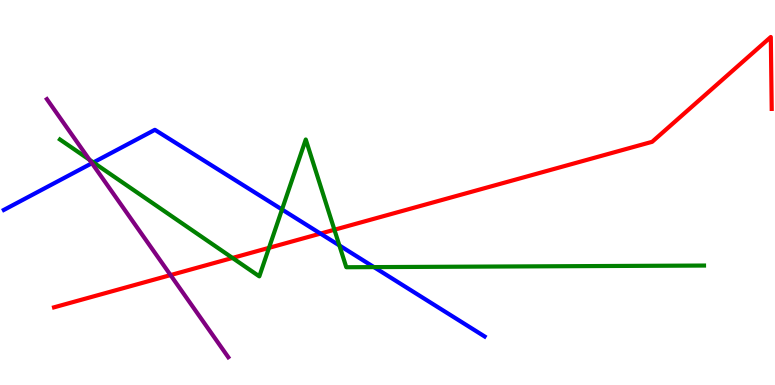[{'lines': ['blue', 'red'], 'intersections': [{'x': 4.14, 'y': 3.93}]}, {'lines': ['green', 'red'], 'intersections': [{'x': 3.0, 'y': 3.3}, {'x': 3.47, 'y': 3.56}, {'x': 4.31, 'y': 4.03}]}, {'lines': ['purple', 'red'], 'intersections': [{'x': 2.2, 'y': 2.85}]}, {'lines': ['blue', 'green'], 'intersections': [{'x': 1.2, 'y': 5.78}, {'x': 3.64, 'y': 4.56}, {'x': 4.38, 'y': 3.62}, {'x': 4.83, 'y': 3.06}]}, {'lines': ['blue', 'purple'], 'intersections': [{'x': 1.19, 'y': 5.76}]}, {'lines': ['green', 'purple'], 'intersections': [{'x': 1.16, 'y': 5.85}]}]